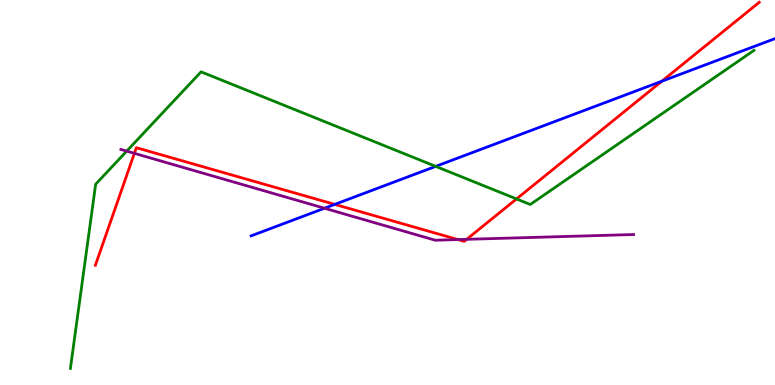[{'lines': ['blue', 'red'], 'intersections': [{'x': 4.32, 'y': 4.69}, {'x': 8.54, 'y': 7.89}]}, {'lines': ['green', 'red'], 'intersections': [{'x': 6.66, 'y': 4.83}]}, {'lines': ['purple', 'red'], 'intersections': [{'x': 1.73, 'y': 6.02}, {'x': 5.91, 'y': 3.78}, {'x': 6.02, 'y': 3.78}]}, {'lines': ['blue', 'green'], 'intersections': [{'x': 5.62, 'y': 5.68}]}, {'lines': ['blue', 'purple'], 'intersections': [{'x': 4.19, 'y': 4.59}]}, {'lines': ['green', 'purple'], 'intersections': [{'x': 1.64, 'y': 6.07}]}]